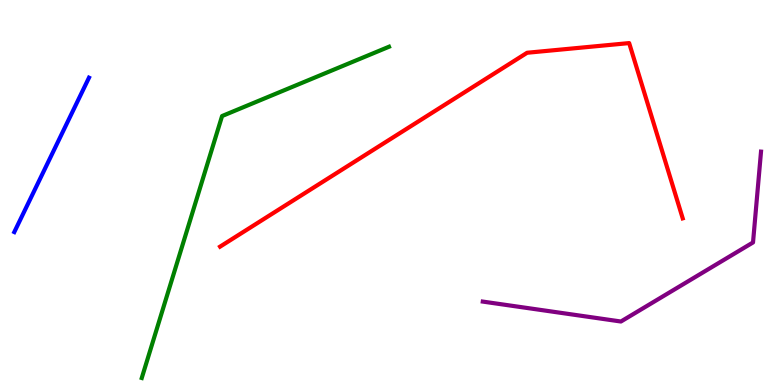[{'lines': ['blue', 'red'], 'intersections': []}, {'lines': ['green', 'red'], 'intersections': []}, {'lines': ['purple', 'red'], 'intersections': []}, {'lines': ['blue', 'green'], 'intersections': []}, {'lines': ['blue', 'purple'], 'intersections': []}, {'lines': ['green', 'purple'], 'intersections': []}]